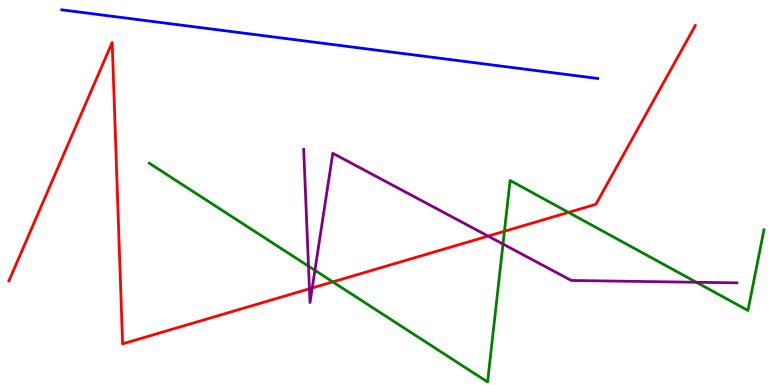[{'lines': ['blue', 'red'], 'intersections': []}, {'lines': ['green', 'red'], 'intersections': [{'x': 4.29, 'y': 2.68}, {'x': 6.51, 'y': 3.99}, {'x': 7.34, 'y': 4.48}]}, {'lines': ['purple', 'red'], 'intersections': [{'x': 3.99, 'y': 2.5}, {'x': 4.03, 'y': 2.52}, {'x': 6.3, 'y': 3.87}]}, {'lines': ['blue', 'green'], 'intersections': []}, {'lines': ['blue', 'purple'], 'intersections': []}, {'lines': ['green', 'purple'], 'intersections': [{'x': 3.98, 'y': 3.09}, {'x': 4.06, 'y': 2.98}, {'x': 6.49, 'y': 3.66}, {'x': 8.99, 'y': 2.67}]}]